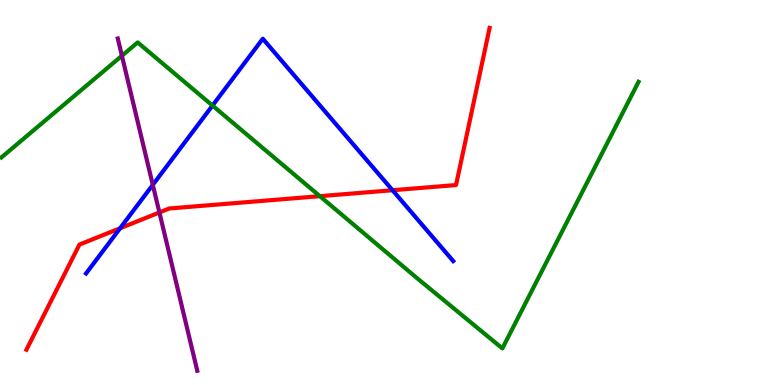[{'lines': ['blue', 'red'], 'intersections': [{'x': 1.55, 'y': 4.07}, {'x': 5.06, 'y': 5.06}]}, {'lines': ['green', 'red'], 'intersections': [{'x': 4.13, 'y': 4.9}]}, {'lines': ['purple', 'red'], 'intersections': [{'x': 2.06, 'y': 4.48}]}, {'lines': ['blue', 'green'], 'intersections': [{'x': 2.74, 'y': 7.26}]}, {'lines': ['blue', 'purple'], 'intersections': [{'x': 1.97, 'y': 5.2}]}, {'lines': ['green', 'purple'], 'intersections': [{'x': 1.57, 'y': 8.55}]}]